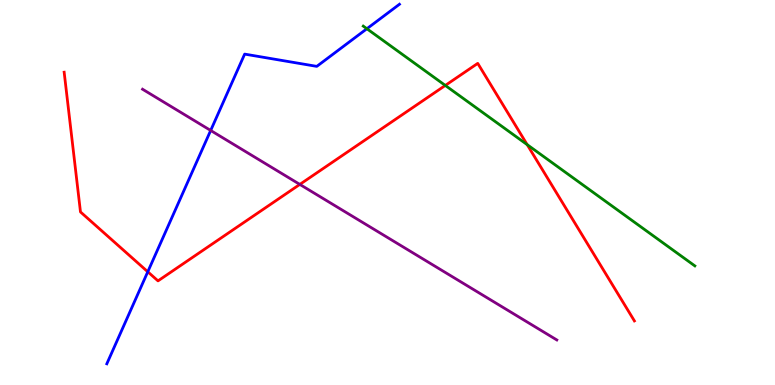[{'lines': ['blue', 'red'], 'intersections': [{'x': 1.91, 'y': 2.94}]}, {'lines': ['green', 'red'], 'intersections': [{'x': 5.75, 'y': 7.78}, {'x': 6.8, 'y': 6.24}]}, {'lines': ['purple', 'red'], 'intersections': [{'x': 3.87, 'y': 5.21}]}, {'lines': ['blue', 'green'], 'intersections': [{'x': 4.73, 'y': 9.25}]}, {'lines': ['blue', 'purple'], 'intersections': [{'x': 2.72, 'y': 6.61}]}, {'lines': ['green', 'purple'], 'intersections': []}]